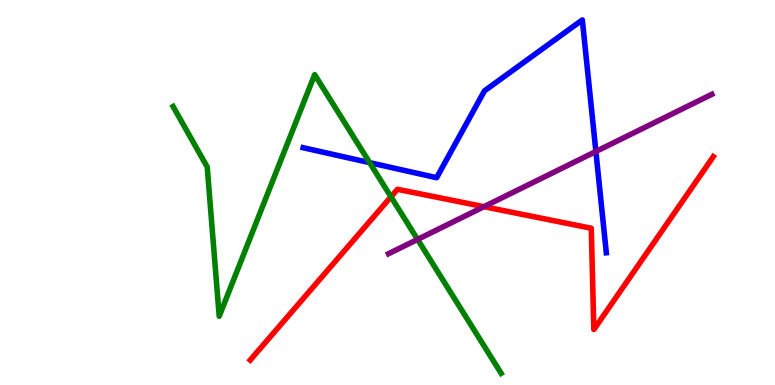[{'lines': ['blue', 'red'], 'intersections': []}, {'lines': ['green', 'red'], 'intersections': [{'x': 5.04, 'y': 4.89}]}, {'lines': ['purple', 'red'], 'intersections': [{'x': 6.24, 'y': 4.63}]}, {'lines': ['blue', 'green'], 'intersections': [{'x': 4.77, 'y': 5.78}]}, {'lines': ['blue', 'purple'], 'intersections': [{'x': 7.69, 'y': 6.06}]}, {'lines': ['green', 'purple'], 'intersections': [{'x': 5.39, 'y': 3.78}]}]